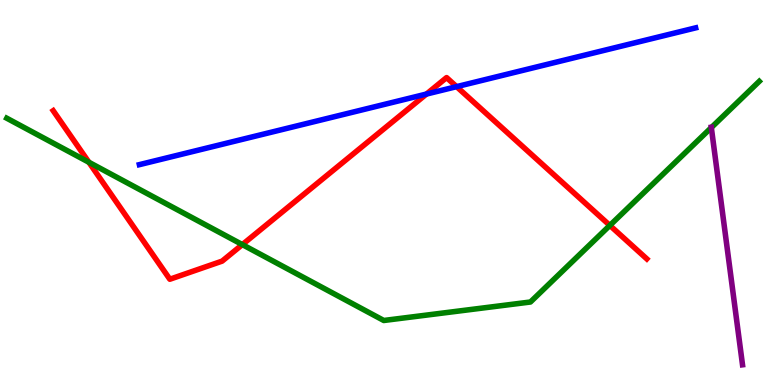[{'lines': ['blue', 'red'], 'intersections': [{'x': 5.5, 'y': 7.56}, {'x': 5.89, 'y': 7.75}]}, {'lines': ['green', 'red'], 'intersections': [{'x': 1.15, 'y': 5.79}, {'x': 3.13, 'y': 3.65}, {'x': 7.87, 'y': 4.14}]}, {'lines': ['purple', 'red'], 'intersections': []}, {'lines': ['blue', 'green'], 'intersections': []}, {'lines': ['blue', 'purple'], 'intersections': []}, {'lines': ['green', 'purple'], 'intersections': [{'x': 9.18, 'y': 6.69}]}]